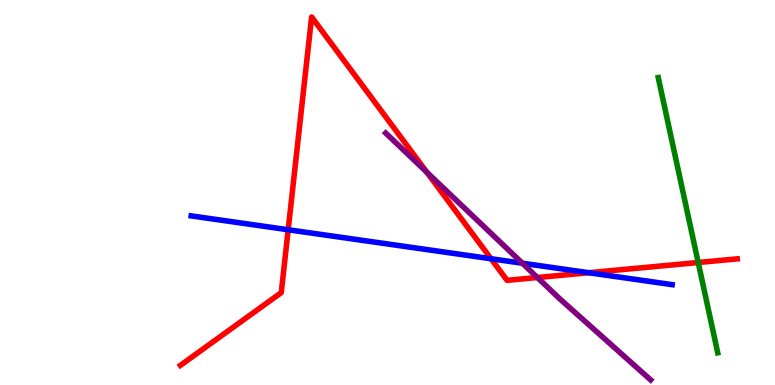[{'lines': ['blue', 'red'], 'intersections': [{'x': 3.72, 'y': 4.03}, {'x': 6.34, 'y': 3.28}, {'x': 7.6, 'y': 2.92}]}, {'lines': ['green', 'red'], 'intersections': [{'x': 9.01, 'y': 3.18}]}, {'lines': ['purple', 'red'], 'intersections': [{'x': 5.51, 'y': 5.53}, {'x': 6.93, 'y': 2.79}]}, {'lines': ['blue', 'green'], 'intersections': []}, {'lines': ['blue', 'purple'], 'intersections': [{'x': 6.74, 'y': 3.16}]}, {'lines': ['green', 'purple'], 'intersections': []}]